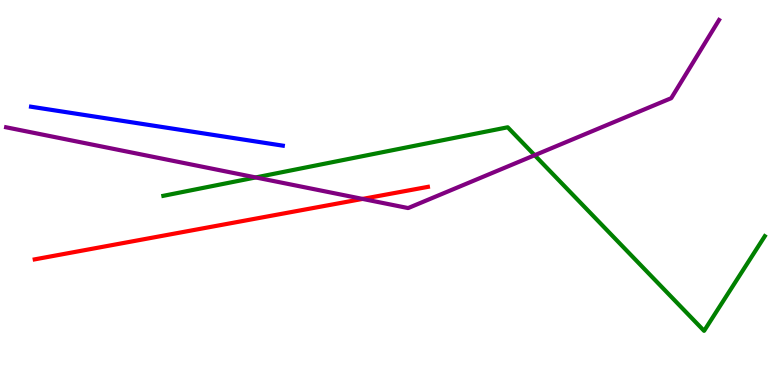[{'lines': ['blue', 'red'], 'intersections': []}, {'lines': ['green', 'red'], 'intersections': []}, {'lines': ['purple', 'red'], 'intersections': [{'x': 4.68, 'y': 4.83}]}, {'lines': ['blue', 'green'], 'intersections': []}, {'lines': ['blue', 'purple'], 'intersections': []}, {'lines': ['green', 'purple'], 'intersections': [{'x': 3.3, 'y': 5.39}, {'x': 6.9, 'y': 5.97}]}]